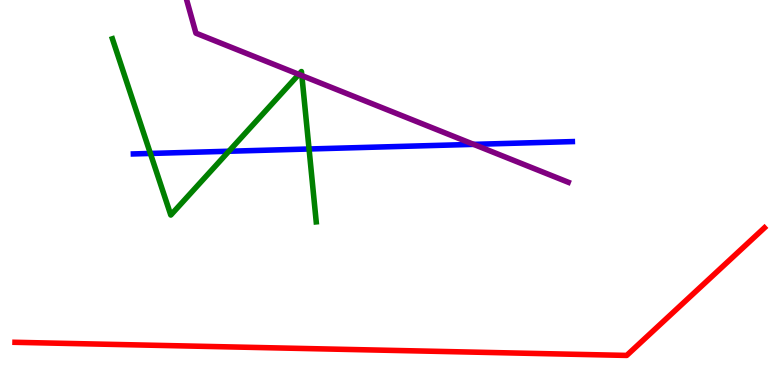[{'lines': ['blue', 'red'], 'intersections': []}, {'lines': ['green', 'red'], 'intersections': []}, {'lines': ['purple', 'red'], 'intersections': []}, {'lines': ['blue', 'green'], 'intersections': [{'x': 1.94, 'y': 6.01}, {'x': 2.95, 'y': 6.07}, {'x': 3.99, 'y': 6.13}]}, {'lines': ['blue', 'purple'], 'intersections': [{'x': 6.11, 'y': 6.25}]}, {'lines': ['green', 'purple'], 'intersections': [{'x': 3.86, 'y': 8.07}, {'x': 3.89, 'y': 8.04}]}]